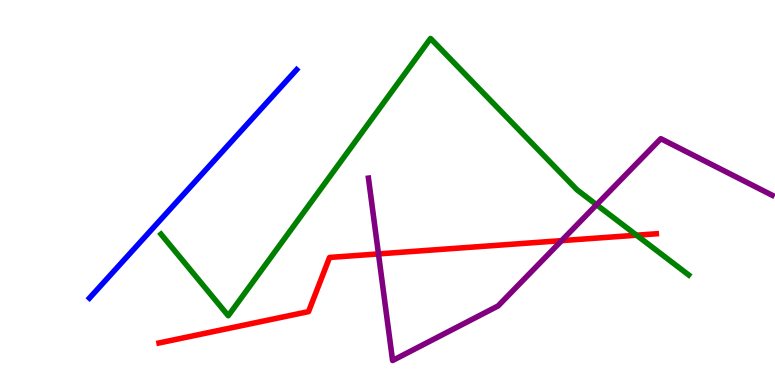[{'lines': ['blue', 'red'], 'intersections': []}, {'lines': ['green', 'red'], 'intersections': [{'x': 8.21, 'y': 3.89}]}, {'lines': ['purple', 'red'], 'intersections': [{'x': 4.88, 'y': 3.4}, {'x': 7.25, 'y': 3.75}]}, {'lines': ['blue', 'green'], 'intersections': []}, {'lines': ['blue', 'purple'], 'intersections': []}, {'lines': ['green', 'purple'], 'intersections': [{'x': 7.7, 'y': 4.68}]}]